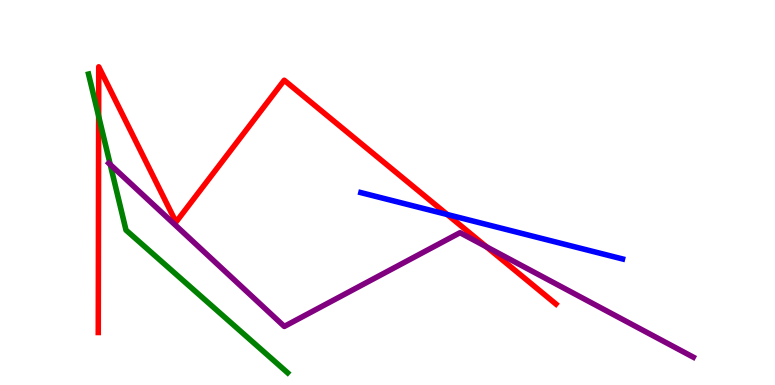[{'lines': ['blue', 'red'], 'intersections': [{'x': 5.77, 'y': 4.43}]}, {'lines': ['green', 'red'], 'intersections': [{'x': 1.27, 'y': 6.98}]}, {'lines': ['purple', 'red'], 'intersections': [{'x': 6.28, 'y': 3.59}]}, {'lines': ['blue', 'green'], 'intersections': []}, {'lines': ['blue', 'purple'], 'intersections': []}, {'lines': ['green', 'purple'], 'intersections': [{'x': 1.42, 'y': 5.73}]}]